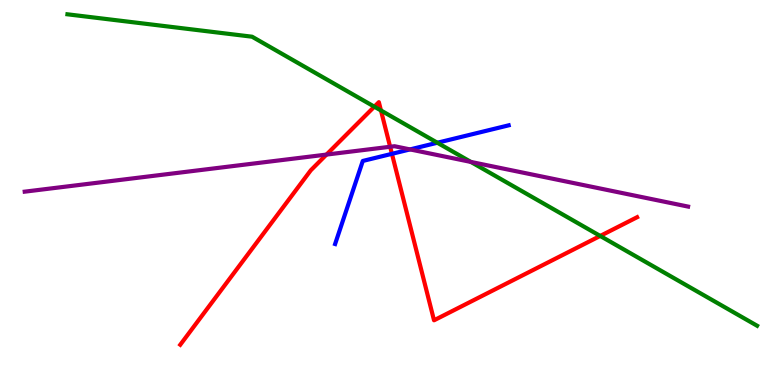[{'lines': ['blue', 'red'], 'intersections': [{'x': 5.06, 'y': 6.0}]}, {'lines': ['green', 'red'], 'intersections': [{'x': 4.83, 'y': 7.23}, {'x': 4.92, 'y': 7.13}, {'x': 7.74, 'y': 3.87}]}, {'lines': ['purple', 'red'], 'intersections': [{'x': 4.21, 'y': 5.98}, {'x': 5.03, 'y': 6.19}]}, {'lines': ['blue', 'green'], 'intersections': [{'x': 5.64, 'y': 6.29}]}, {'lines': ['blue', 'purple'], 'intersections': [{'x': 5.29, 'y': 6.12}]}, {'lines': ['green', 'purple'], 'intersections': [{'x': 6.08, 'y': 5.79}]}]